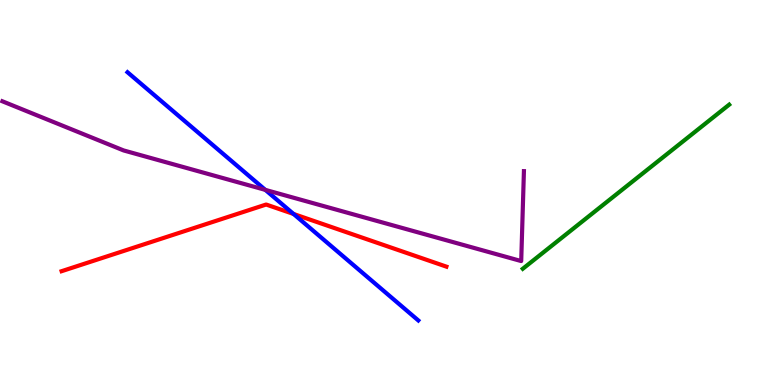[{'lines': ['blue', 'red'], 'intersections': [{'x': 3.79, 'y': 4.44}]}, {'lines': ['green', 'red'], 'intersections': []}, {'lines': ['purple', 'red'], 'intersections': []}, {'lines': ['blue', 'green'], 'intersections': []}, {'lines': ['blue', 'purple'], 'intersections': [{'x': 3.42, 'y': 5.07}]}, {'lines': ['green', 'purple'], 'intersections': []}]